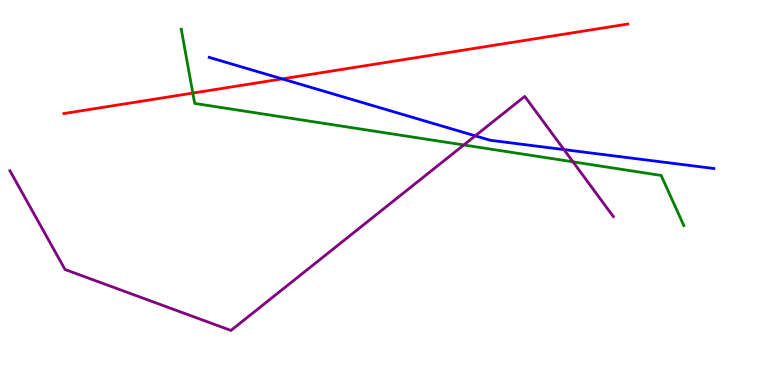[{'lines': ['blue', 'red'], 'intersections': [{'x': 3.64, 'y': 7.95}]}, {'lines': ['green', 'red'], 'intersections': [{'x': 2.49, 'y': 7.58}]}, {'lines': ['purple', 'red'], 'intersections': []}, {'lines': ['blue', 'green'], 'intersections': []}, {'lines': ['blue', 'purple'], 'intersections': [{'x': 6.13, 'y': 6.47}, {'x': 7.28, 'y': 6.11}]}, {'lines': ['green', 'purple'], 'intersections': [{'x': 5.98, 'y': 6.23}, {'x': 7.39, 'y': 5.8}]}]